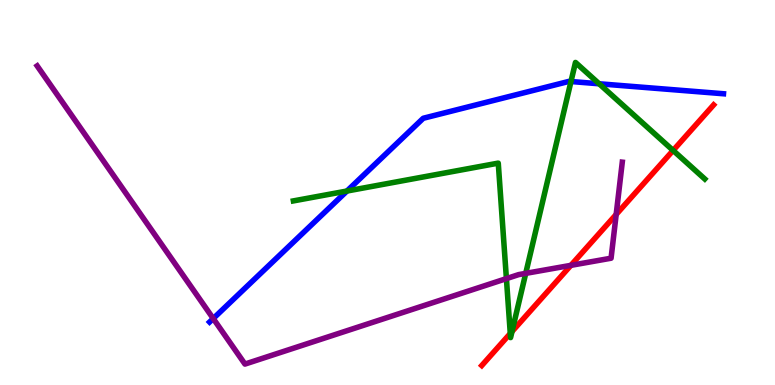[{'lines': ['blue', 'red'], 'intersections': []}, {'lines': ['green', 'red'], 'intersections': [{'x': 6.58, 'y': 1.34}, {'x': 6.61, 'y': 1.39}, {'x': 8.69, 'y': 6.09}]}, {'lines': ['purple', 'red'], 'intersections': [{'x': 7.37, 'y': 3.11}, {'x': 7.95, 'y': 4.43}]}, {'lines': ['blue', 'green'], 'intersections': [{'x': 4.48, 'y': 5.04}, {'x': 7.37, 'y': 7.88}, {'x': 7.73, 'y': 7.82}]}, {'lines': ['blue', 'purple'], 'intersections': [{'x': 2.75, 'y': 1.73}]}, {'lines': ['green', 'purple'], 'intersections': [{'x': 6.53, 'y': 2.76}, {'x': 6.78, 'y': 2.9}]}]